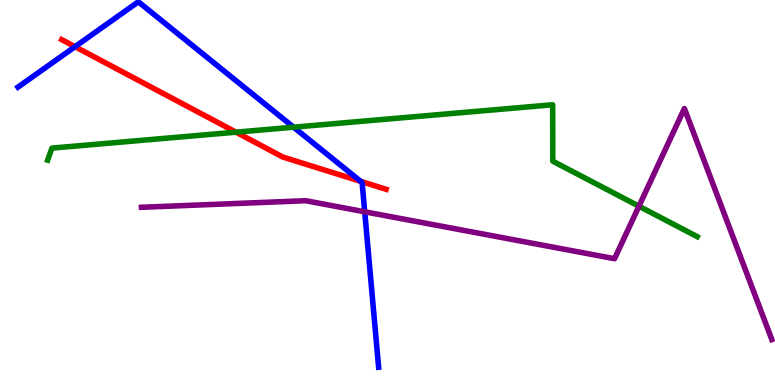[{'lines': ['blue', 'red'], 'intersections': [{'x': 0.968, 'y': 8.79}, {'x': 4.65, 'y': 5.29}]}, {'lines': ['green', 'red'], 'intersections': [{'x': 3.05, 'y': 6.57}]}, {'lines': ['purple', 'red'], 'intersections': []}, {'lines': ['blue', 'green'], 'intersections': [{'x': 3.79, 'y': 6.7}]}, {'lines': ['blue', 'purple'], 'intersections': [{'x': 4.71, 'y': 4.5}]}, {'lines': ['green', 'purple'], 'intersections': [{'x': 8.24, 'y': 4.64}]}]